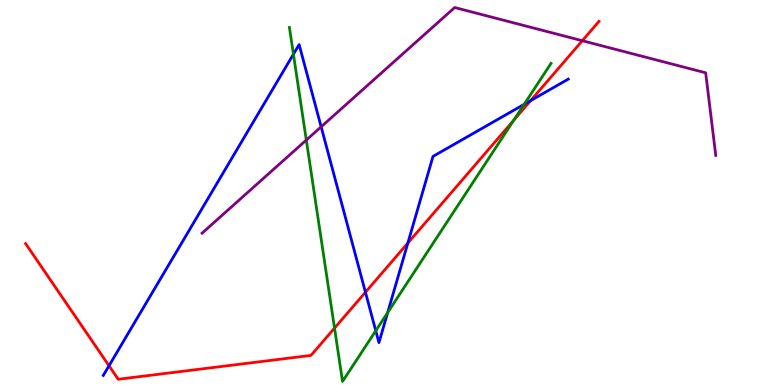[{'lines': ['blue', 'red'], 'intersections': [{'x': 1.41, 'y': 0.5}, {'x': 4.72, 'y': 2.41}, {'x': 5.26, 'y': 3.69}, {'x': 6.85, 'y': 7.39}]}, {'lines': ['green', 'red'], 'intersections': [{'x': 4.32, 'y': 1.48}, {'x': 6.63, 'y': 6.88}]}, {'lines': ['purple', 'red'], 'intersections': [{'x': 7.51, 'y': 8.94}]}, {'lines': ['blue', 'green'], 'intersections': [{'x': 3.79, 'y': 8.59}, {'x': 4.85, 'y': 1.41}, {'x': 5.0, 'y': 1.88}, {'x': 6.76, 'y': 7.29}]}, {'lines': ['blue', 'purple'], 'intersections': [{'x': 4.14, 'y': 6.71}]}, {'lines': ['green', 'purple'], 'intersections': [{'x': 3.95, 'y': 6.36}]}]